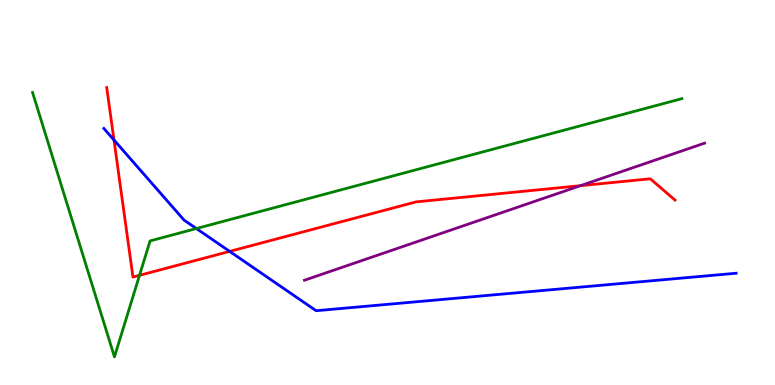[{'lines': ['blue', 'red'], 'intersections': [{'x': 1.47, 'y': 6.36}, {'x': 2.96, 'y': 3.47}]}, {'lines': ['green', 'red'], 'intersections': [{'x': 1.8, 'y': 2.85}]}, {'lines': ['purple', 'red'], 'intersections': [{'x': 7.49, 'y': 5.18}]}, {'lines': ['blue', 'green'], 'intersections': [{'x': 2.53, 'y': 4.06}]}, {'lines': ['blue', 'purple'], 'intersections': []}, {'lines': ['green', 'purple'], 'intersections': []}]